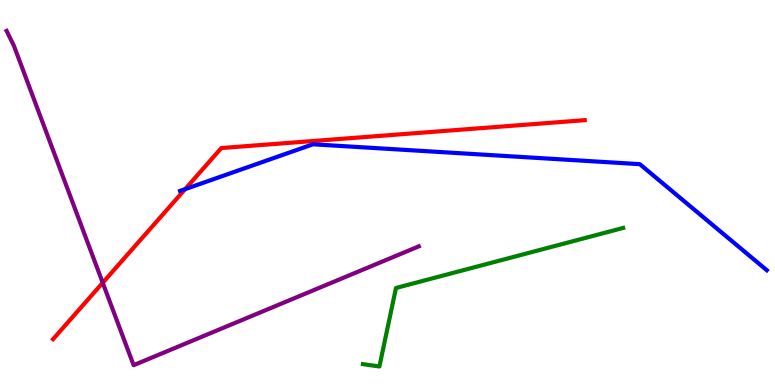[{'lines': ['blue', 'red'], 'intersections': [{'x': 2.39, 'y': 5.09}]}, {'lines': ['green', 'red'], 'intersections': []}, {'lines': ['purple', 'red'], 'intersections': [{'x': 1.33, 'y': 2.66}]}, {'lines': ['blue', 'green'], 'intersections': []}, {'lines': ['blue', 'purple'], 'intersections': []}, {'lines': ['green', 'purple'], 'intersections': []}]